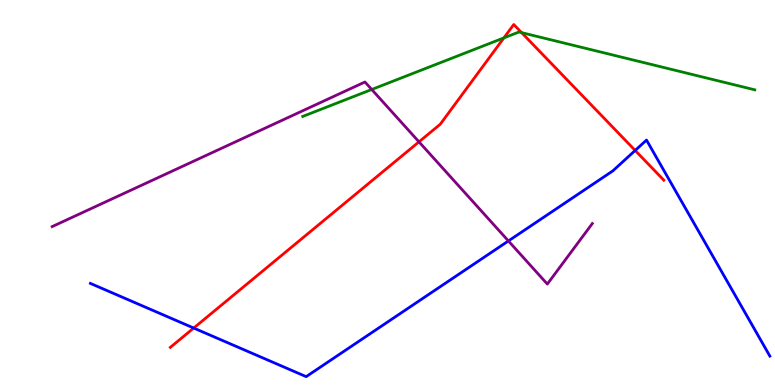[{'lines': ['blue', 'red'], 'intersections': [{'x': 2.5, 'y': 1.48}, {'x': 8.2, 'y': 6.09}]}, {'lines': ['green', 'red'], 'intersections': [{'x': 6.5, 'y': 9.02}, {'x': 6.73, 'y': 9.15}]}, {'lines': ['purple', 'red'], 'intersections': [{'x': 5.41, 'y': 6.32}]}, {'lines': ['blue', 'green'], 'intersections': []}, {'lines': ['blue', 'purple'], 'intersections': [{'x': 6.56, 'y': 3.74}]}, {'lines': ['green', 'purple'], 'intersections': [{'x': 4.8, 'y': 7.68}]}]